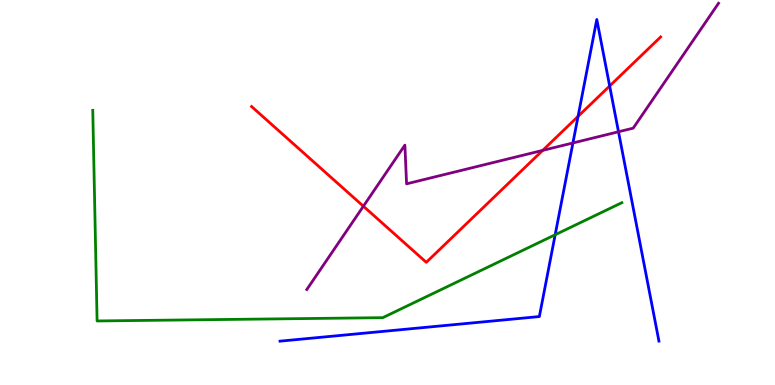[{'lines': ['blue', 'red'], 'intersections': [{'x': 7.46, 'y': 6.98}, {'x': 7.87, 'y': 7.77}]}, {'lines': ['green', 'red'], 'intersections': []}, {'lines': ['purple', 'red'], 'intersections': [{'x': 4.69, 'y': 4.64}, {'x': 7.0, 'y': 6.09}]}, {'lines': ['blue', 'green'], 'intersections': [{'x': 7.16, 'y': 3.9}]}, {'lines': ['blue', 'purple'], 'intersections': [{'x': 7.39, 'y': 6.29}, {'x': 7.98, 'y': 6.58}]}, {'lines': ['green', 'purple'], 'intersections': []}]